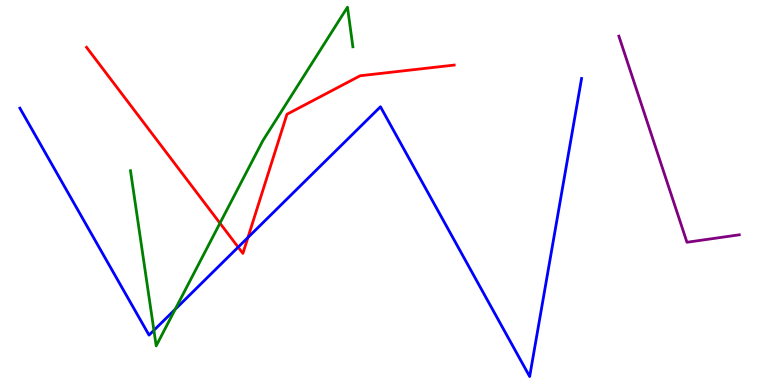[{'lines': ['blue', 'red'], 'intersections': [{'x': 3.07, 'y': 3.58}, {'x': 3.2, 'y': 3.83}]}, {'lines': ['green', 'red'], 'intersections': [{'x': 2.84, 'y': 4.2}]}, {'lines': ['purple', 'red'], 'intersections': []}, {'lines': ['blue', 'green'], 'intersections': [{'x': 1.99, 'y': 1.42}, {'x': 2.26, 'y': 1.97}]}, {'lines': ['blue', 'purple'], 'intersections': []}, {'lines': ['green', 'purple'], 'intersections': []}]